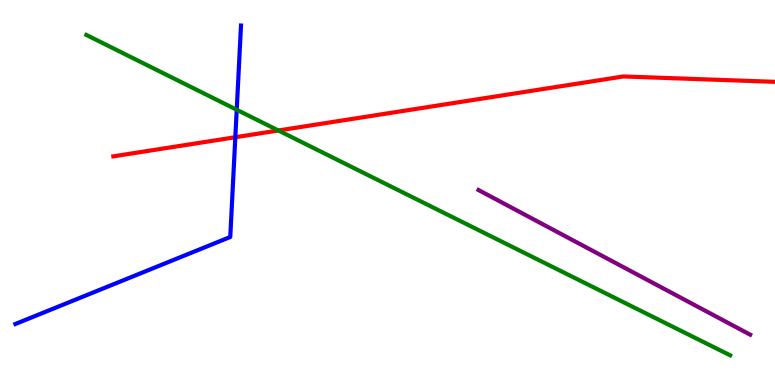[{'lines': ['blue', 'red'], 'intersections': [{'x': 3.04, 'y': 6.44}]}, {'lines': ['green', 'red'], 'intersections': [{'x': 3.59, 'y': 6.61}]}, {'lines': ['purple', 'red'], 'intersections': []}, {'lines': ['blue', 'green'], 'intersections': [{'x': 3.05, 'y': 7.15}]}, {'lines': ['blue', 'purple'], 'intersections': []}, {'lines': ['green', 'purple'], 'intersections': []}]